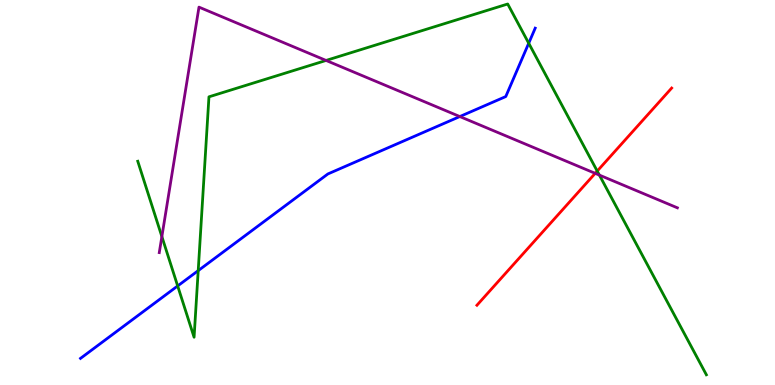[{'lines': ['blue', 'red'], 'intersections': []}, {'lines': ['green', 'red'], 'intersections': [{'x': 7.71, 'y': 5.56}]}, {'lines': ['purple', 'red'], 'intersections': [{'x': 7.68, 'y': 5.5}]}, {'lines': ['blue', 'green'], 'intersections': [{'x': 2.29, 'y': 2.57}, {'x': 2.56, 'y': 2.97}, {'x': 6.82, 'y': 8.88}]}, {'lines': ['blue', 'purple'], 'intersections': [{'x': 5.93, 'y': 6.97}]}, {'lines': ['green', 'purple'], 'intersections': [{'x': 2.09, 'y': 3.86}, {'x': 4.21, 'y': 8.43}, {'x': 7.73, 'y': 5.45}]}]